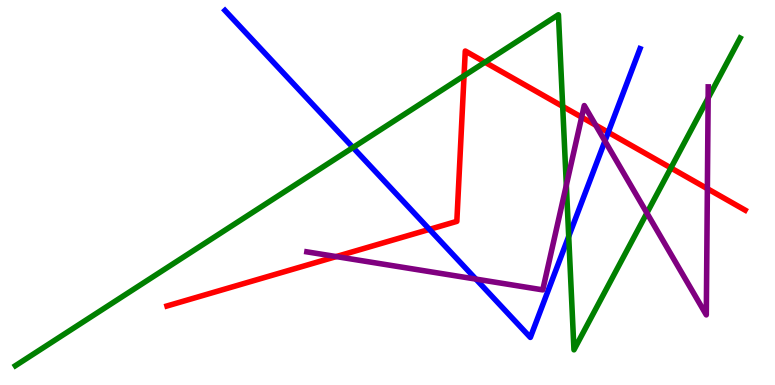[{'lines': ['blue', 'red'], 'intersections': [{'x': 5.54, 'y': 4.04}, {'x': 7.85, 'y': 6.56}]}, {'lines': ['green', 'red'], 'intersections': [{'x': 5.99, 'y': 8.03}, {'x': 6.26, 'y': 8.38}, {'x': 7.26, 'y': 7.24}, {'x': 8.66, 'y': 5.64}]}, {'lines': ['purple', 'red'], 'intersections': [{'x': 4.34, 'y': 3.34}, {'x': 7.51, 'y': 6.96}, {'x': 7.69, 'y': 6.75}, {'x': 9.13, 'y': 5.1}]}, {'lines': ['blue', 'green'], 'intersections': [{'x': 4.55, 'y': 6.17}, {'x': 7.34, 'y': 3.86}]}, {'lines': ['blue', 'purple'], 'intersections': [{'x': 6.14, 'y': 2.75}, {'x': 7.81, 'y': 6.34}]}, {'lines': ['green', 'purple'], 'intersections': [{'x': 7.31, 'y': 5.19}, {'x': 8.35, 'y': 4.47}, {'x': 9.14, 'y': 7.45}]}]